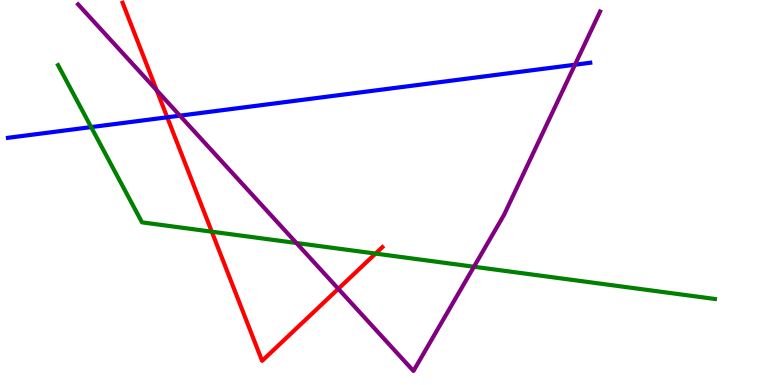[{'lines': ['blue', 'red'], 'intersections': [{'x': 2.16, 'y': 6.95}]}, {'lines': ['green', 'red'], 'intersections': [{'x': 2.73, 'y': 3.98}, {'x': 4.85, 'y': 3.41}]}, {'lines': ['purple', 'red'], 'intersections': [{'x': 2.02, 'y': 7.66}, {'x': 4.37, 'y': 2.5}]}, {'lines': ['blue', 'green'], 'intersections': [{'x': 1.18, 'y': 6.7}]}, {'lines': ['blue', 'purple'], 'intersections': [{'x': 2.32, 'y': 7.0}, {'x': 7.42, 'y': 8.32}]}, {'lines': ['green', 'purple'], 'intersections': [{'x': 3.82, 'y': 3.69}, {'x': 6.12, 'y': 3.07}]}]